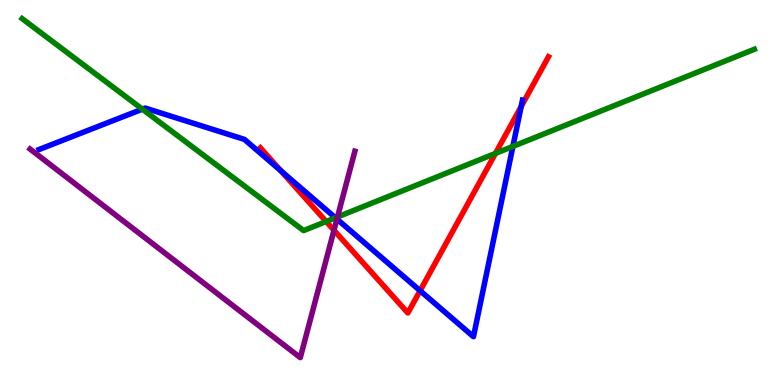[{'lines': ['blue', 'red'], 'intersections': [{'x': 3.62, 'y': 5.56}, {'x': 5.42, 'y': 2.45}, {'x': 6.72, 'y': 7.23}]}, {'lines': ['green', 'red'], 'intersections': [{'x': 4.21, 'y': 4.25}, {'x': 6.39, 'y': 6.01}]}, {'lines': ['purple', 'red'], 'intersections': [{'x': 4.31, 'y': 4.02}]}, {'lines': ['blue', 'green'], 'intersections': [{'x': 1.84, 'y': 7.16}, {'x': 4.33, 'y': 4.34}, {'x': 6.62, 'y': 6.2}]}, {'lines': ['blue', 'purple'], 'intersections': [{'x': 4.35, 'y': 4.31}]}, {'lines': ['green', 'purple'], 'intersections': [{'x': 4.35, 'y': 4.36}]}]